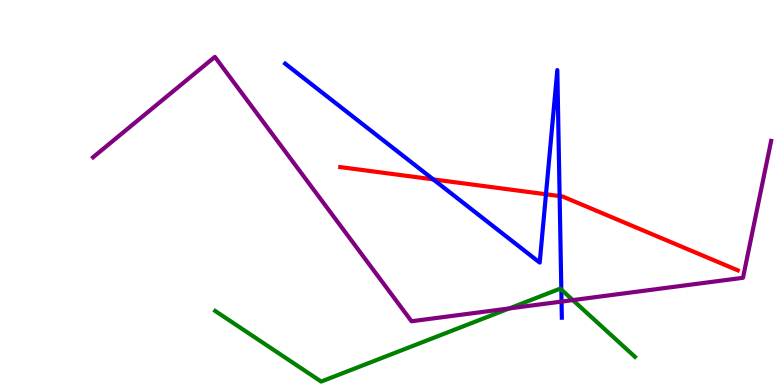[{'lines': ['blue', 'red'], 'intersections': [{'x': 5.59, 'y': 5.34}, {'x': 7.04, 'y': 4.95}, {'x': 7.22, 'y': 4.91}]}, {'lines': ['green', 'red'], 'intersections': []}, {'lines': ['purple', 'red'], 'intersections': []}, {'lines': ['blue', 'green'], 'intersections': [{'x': 7.24, 'y': 2.48}]}, {'lines': ['blue', 'purple'], 'intersections': [{'x': 7.25, 'y': 2.17}]}, {'lines': ['green', 'purple'], 'intersections': [{'x': 6.57, 'y': 1.99}, {'x': 7.39, 'y': 2.21}]}]